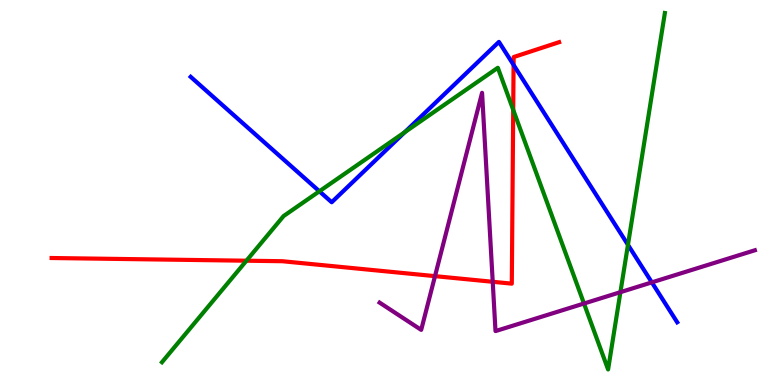[{'lines': ['blue', 'red'], 'intersections': [{'x': 6.63, 'y': 8.31}]}, {'lines': ['green', 'red'], 'intersections': [{'x': 3.18, 'y': 3.23}, {'x': 6.62, 'y': 7.15}]}, {'lines': ['purple', 'red'], 'intersections': [{'x': 5.61, 'y': 2.83}, {'x': 6.36, 'y': 2.68}]}, {'lines': ['blue', 'green'], 'intersections': [{'x': 4.12, 'y': 5.03}, {'x': 5.22, 'y': 6.57}, {'x': 8.1, 'y': 3.64}]}, {'lines': ['blue', 'purple'], 'intersections': [{'x': 8.41, 'y': 2.67}]}, {'lines': ['green', 'purple'], 'intersections': [{'x': 7.54, 'y': 2.12}, {'x': 8.01, 'y': 2.41}]}]